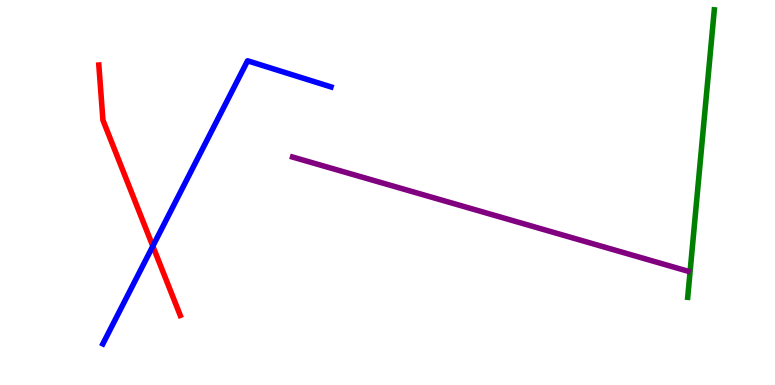[{'lines': ['blue', 'red'], 'intersections': [{'x': 1.97, 'y': 3.61}]}, {'lines': ['green', 'red'], 'intersections': []}, {'lines': ['purple', 'red'], 'intersections': []}, {'lines': ['blue', 'green'], 'intersections': []}, {'lines': ['blue', 'purple'], 'intersections': []}, {'lines': ['green', 'purple'], 'intersections': []}]